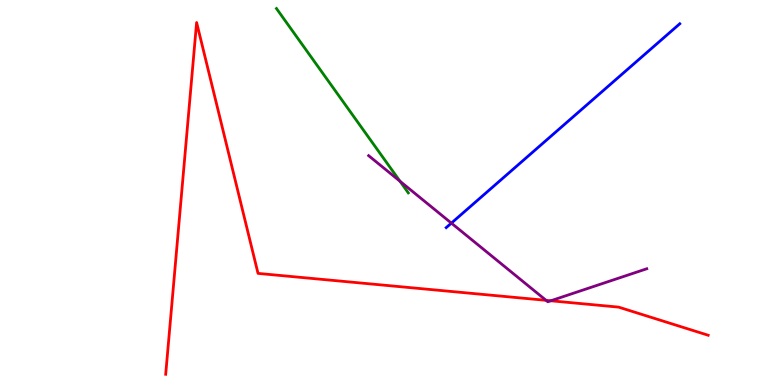[{'lines': ['blue', 'red'], 'intersections': []}, {'lines': ['green', 'red'], 'intersections': []}, {'lines': ['purple', 'red'], 'intersections': [{'x': 7.05, 'y': 2.2}, {'x': 7.11, 'y': 2.19}]}, {'lines': ['blue', 'green'], 'intersections': []}, {'lines': ['blue', 'purple'], 'intersections': [{'x': 5.82, 'y': 4.2}]}, {'lines': ['green', 'purple'], 'intersections': [{'x': 5.16, 'y': 5.29}]}]